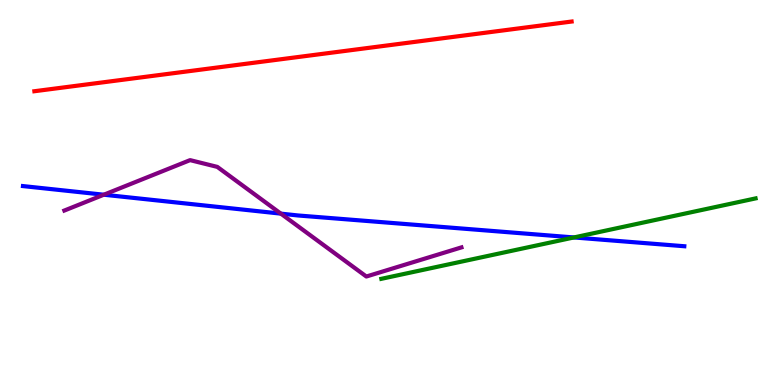[{'lines': ['blue', 'red'], 'intersections': []}, {'lines': ['green', 'red'], 'intersections': []}, {'lines': ['purple', 'red'], 'intersections': []}, {'lines': ['blue', 'green'], 'intersections': [{'x': 7.41, 'y': 3.83}]}, {'lines': ['blue', 'purple'], 'intersections': [{'x': 1.34, 'y': 4.94}, {'x': 3.62, 'y': 4.45}]}, {'lines': ['green', 'purple'], 'intersections': []}]